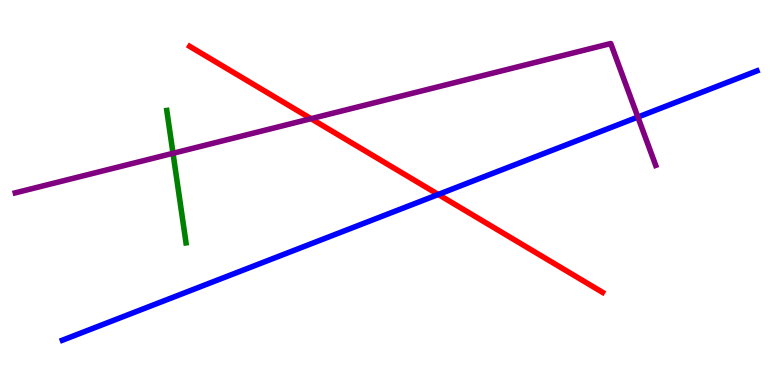[{'lines': ['blue', 'red'], 'intersections': [{'x': 5.66, 'y': 4.95}]}, {'lines': ['green', 'red'], 'intersections': []}, {'lines': ['purple', 'red'], 'intersections': [{'x': 4.01, 'y': 6.92}]}, {'lines': ['blue', 'green'], 'intersections': []}, {'lines': ['blue', 'purple'], 'intersections': [{'x': 8.23, 'y': 6.96}]}, {'lines': ['green', 'purple'], 'intersections': [{'x': 2.23, 'y': 6.02}]}]